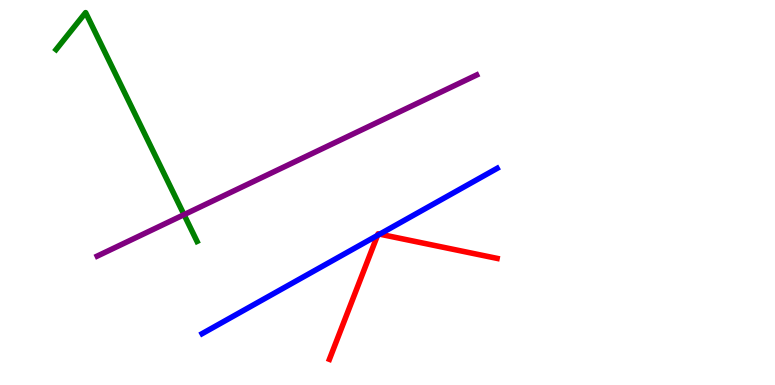[{'lines': ['blue', 'red'], 'intersections': [{'x': 4.87, 'y': 3.89}, {'x': 4.9, 'y': 3.92}]}, {'lines': ['green', 'red'], 'intersections': []}, {'lines': ['purple', 'red'], 'intersections': []}, {'lines': ['blue', 'green'], 'intersections': []}, {'lines': ['blue', 'purple'], 'intersections': []}, {'lines': ['green', 'purple'], 'intersections': [{'x': 2.37, 'y': 4.42}]}]